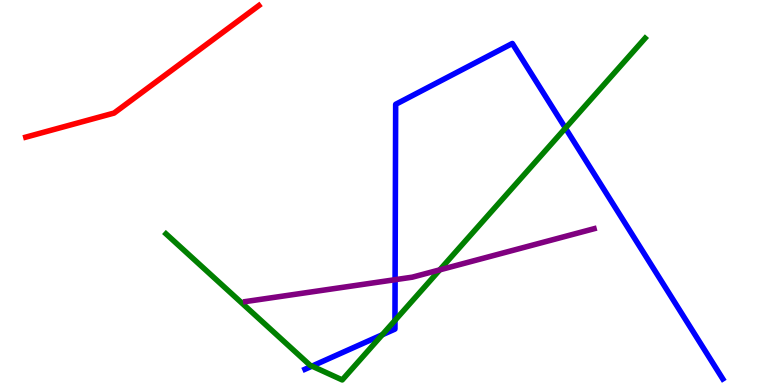[{'lines': ['blue', 'red'], 'intersections': []}, {'lines': ['green', 'red'], 'intersections': []}, {'lines': ['purple', 'red'], 'intersections': []}, {'lines': ['blue', 'green'], 'intersections': [{'x': 4.03, 'y': 0.49}, {'x': 4.93, 'y': 1.3}, {'x': 5.1, 'y': 1.68}, {'x': 7.3, 'y': 6.67}]}, {'lines': ['blue', 'purple'], 'intersections': [{'x': 5.1, 'y': 2.74}]}, {'lines': ['green', 'purple'], 'intersections': [{'x': 5.67, 'y': 2.99}]}]